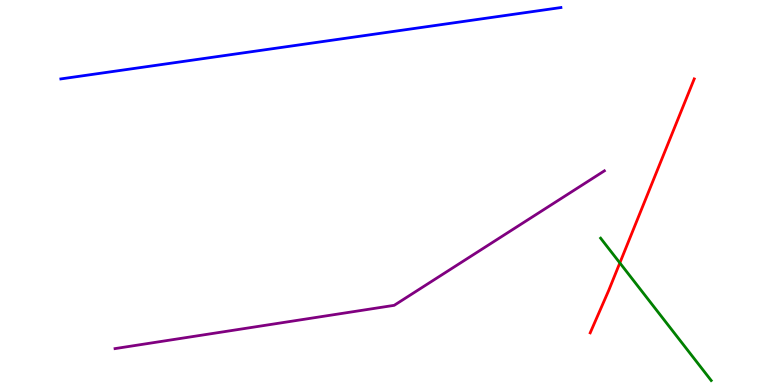[{'lines': ['blue', 'red'], 'intersections': []}, {'lines': ['green', 'red'], 'intersections': [{'x': 8.0, 'y': 3.17}]}, {'lines': ['purple', 'red'], 'intersections': []}, {'lines': ['blue', 'green'], 'intersections': []}, {'lines': ['blue', 'purple'], 'intersections': []}, {'lines': ['green', 'purple'], 'intersections': []}]